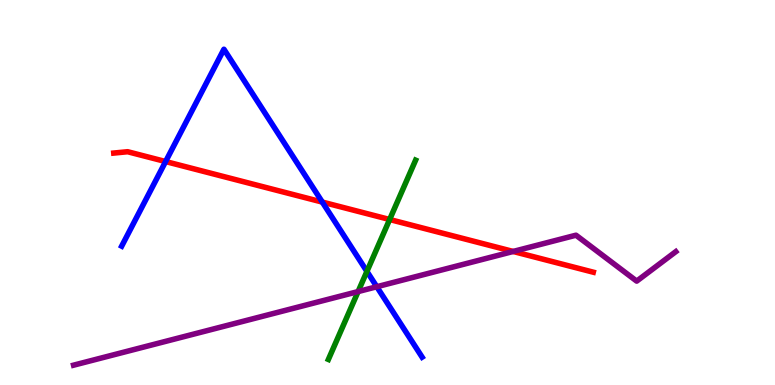[{'lines': ['blue', 'red'], 'intersections': [{'x': 2.14, 'y': 5.8}, {'x': 4.16, 'y': 4.75}]}, {'lines': ['green', 'red'], 'intersections': [{'x': 5.03, 'y': 4.3}]}, {'lines': ['purple', 'red'], 'intersections': [{'x': 6.62, 'y': 3.47}]}, {'lines': ['blue', 'green'], 'intersections': [{'x': 4.73, 'y': 2.95}]}, {'lines': ['blue', 'purple'], 'intersections': [{'x': 4.86, 'y': 2.55}]}, {'lines': ['green', 'purple'], 'intersections': [{'x': 4.62, 'y': 2.43}]}]